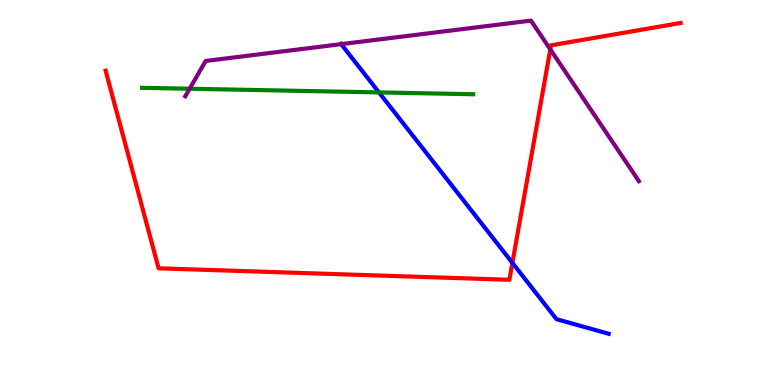[{'lines': ['blue', 'red'], 'intersections': [{'x': 6.61, 'y': 3.17}]}, {'lines': ['green', 'red'], 'intersections': []}, {'lines': ['purple', 'red'], 'intersections': [{'x': 7.1, 'y': 8.72}]}, {'lines': ['blue', 'green'], 'intersections': [{'x': 4.89, 'y': 7.6}]}, {'lines': ['blue', 'purple'], 'intersections': [{'x': 4.4, 'y': 8.85}]}, {'lines': ['green', 'purple'], 'intersections': [{'x': 2.45, 'y': 7.7}]}]